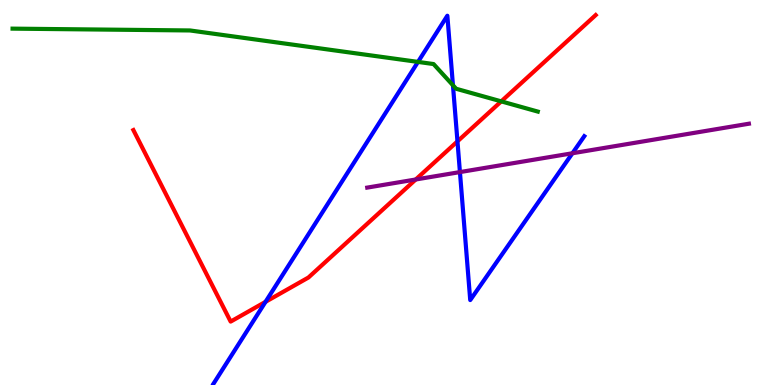[{'lines': ['blue', 'red'], 'intersections': [{'x': 3.43, 'y': 2.16}, {'x': 5.9, 'y': 6.33}]}, {'lines': ['green', 'red'], 'intersections': [{'x': 6.47, 'y': 7.37}]}, {'lines': ['purple', 'red'], 'intersections': [{'x': 5.36, 'y': 5.34}]}, {'lines': ['blue', 'green'], 'intersections': [{'x': 5.39, 'y': 8.39}, {'x': 5.84, 'y': 7.79}]}, {'lines': ['blue', 'purple'], 'intersections': [{'x': 5.93, 'y': 5.53}, {'x': 7.39, 'y': 6.02}]}, {'lines': ['green', 'purple'], 'intersections': []}]